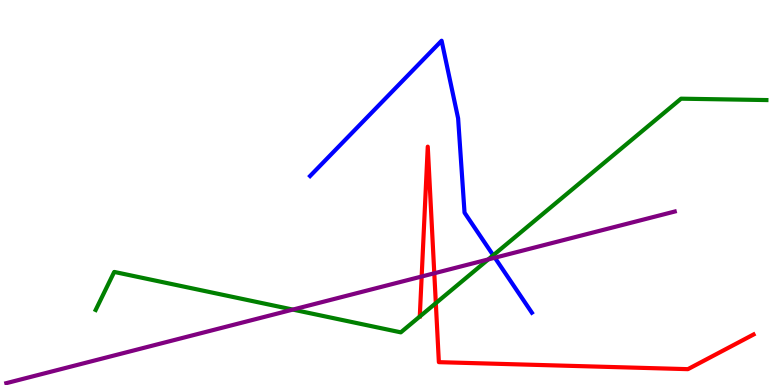[{'lines': ['blue', 'red'], 'intersections': []}, {'lines': ['green', 'red'], 'intersections': [{'x': 5.62, 'y': 2.13}]}, {'lines': ['purple', 'red'], 'intersections': [{'x': 5.44, 'y': 2.82}, {'x': 5.6, 'y': 2.9}]}, {'lines': ['blue', 'green'], 'intersections': [{'x': 6.36, 'y': 3.37}]}, {'lines': ['blue', 'purple'], 'intersections': [{'x': 6.39, 'y': 3.31}]}, {'lines': ['green', 'purple'], 'intersections': [{'x': 3.78, 'y': 1.96}, {'x': 6.3, 'y': 3.26}]}]